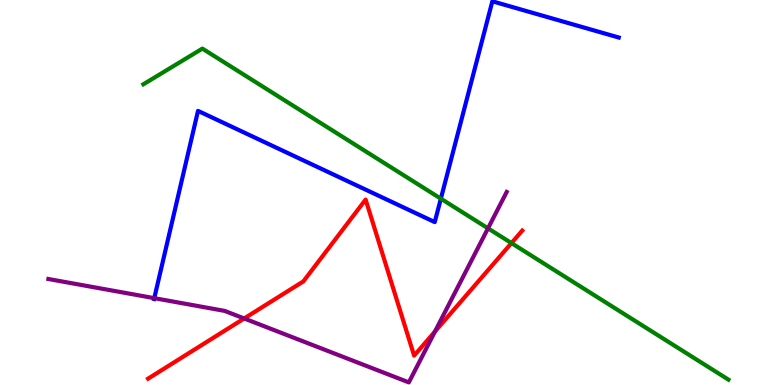[{'lines': ['blue', 'red'], 'intersections': []}, {'lines': ['green', 'red'], 'intersections': [{'x': 6.6, 'y': 3.69}]}, {'lines': ['purple', 'red'], 'intersections': [{'x': 3.15, 'y': 1.73}, {'x': 5.61, 'y': 1.39}]}, {'lines': ['blue', 'green'], 'intersections': [{'x': 5.69, 'y': 4.84}]}, {'lines': ['blue', 'purple'], 'intersections': [{'x': 1.99, 'y': 2.26}]}, {'lines': ['green', 'purple'], 'intersections': [{'x': 6.3, 'y': 4.07}]}]